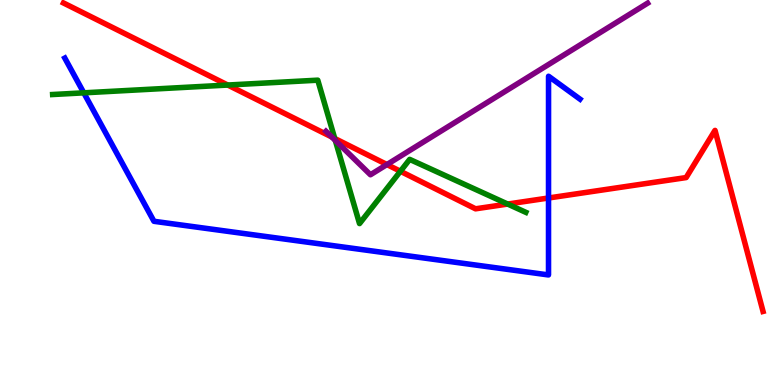[{'lines': ['blue', 'red'], 'intersections': [{'x': 7.08, 'y': 4.86}]}, {'lines': ['green', 'red'], 'intersections': [{'x': 2.94, 'y': 7.79}, {'x': 4.32, 'y': 6.4}, {'x': 5.17, 'y': 5.55}, {'x': 6.55, 'y': 4.7}]}, {'lines': ['purple', 'red'], 'intersections': [{'x': 4.28, 'y': 6.44}, {'x': 4.99, 'y': 5.73}]}, {'lines': ['blue', 'green'], 'intersections': [{'x': 1.08, 'y': 7.59}]}, {'lines': ['blue', 'purple'], 'intersections': []}, {'lines': ['green', 'purple'], 'intersections': [{'x': 4.33, 'y': 6.35}]}]